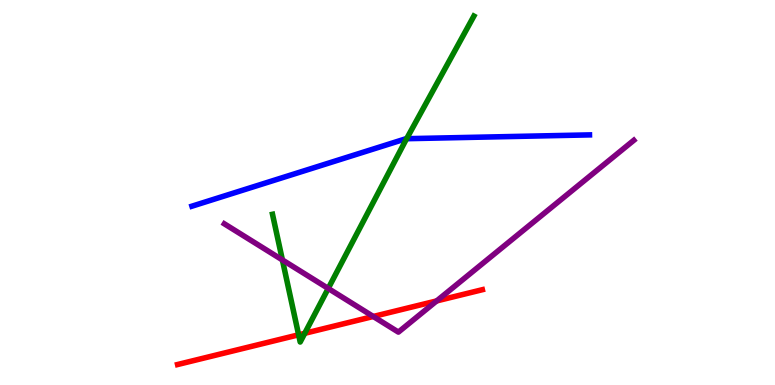[{'lines': ['blue', 'red'], 'intersections': []}, {'lines': ['green', 'red'], 'intersections': [{'x': 3.85, 'y': 1.3}, {'x': 3.93, 'y': 1.34}]}, {'lines': ['purple', 'red'], 'intersections': [{'x': 4.82, 'y': 1.78}, {'x': 5.63, 'y': 2.18}]}, {'lines': ['blue', 'green'], 'intersections': [{'x': 5.25, 'y': 6.4}]}, {'lines': ['blue', 'purple'], 'intersections': []}, {'lines': ['green', 'purple'], 'intersections': [{'x': 3.64, 'y': 3.25}, {'x': 4.24, 'y': 2.51}]}]